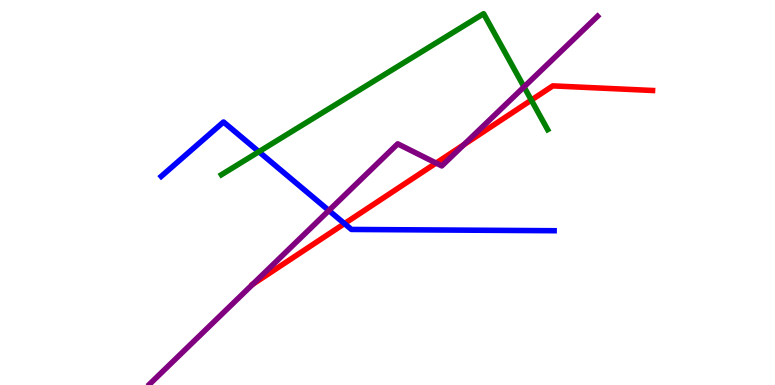[{'lines': ['blue', 'red'], 'intersections': [{'x': 4.44, 'y': 4.19}]}, {'lines': ['green', 'red'], 'intersections': [{'x': 6.86, 'y': 7.4}]}, {'lines': ['purple', 'red'], 'intersections': [{'x': 5.63, 'y': 5.76}, {'x': 5.98, 'y': 6.24}]}, {'lines': ['blue', 'green'], 'intersections': [{'x': 3.34, 'y': 6.06}]}, {'lines': ['blue', 'purple'], 'intersections': [{'x': 4.24, 'y': 4.53}]}, {'lines': ['green', 'purple'], 'intersections': [{'x': 6.76, 'y': 7.74}]}]